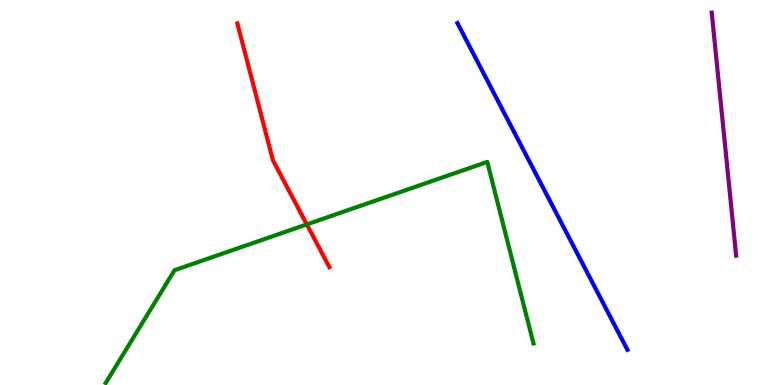[{'lines': ['blue', 'red'], 'intersections': []}, {'lines': ['green', 'red'], 'intersections': [{'x': 3.96, 'y': 4.17}]}, {'lines': ['purple', 'red'], 'intersections': []}, {'lines': ['blue', 'green'], 'intersections': []}, {'lines': ['blue', 'purple'], 'intersections': []}, {'lines': ['green', 'purple'], 'intersections': []}]